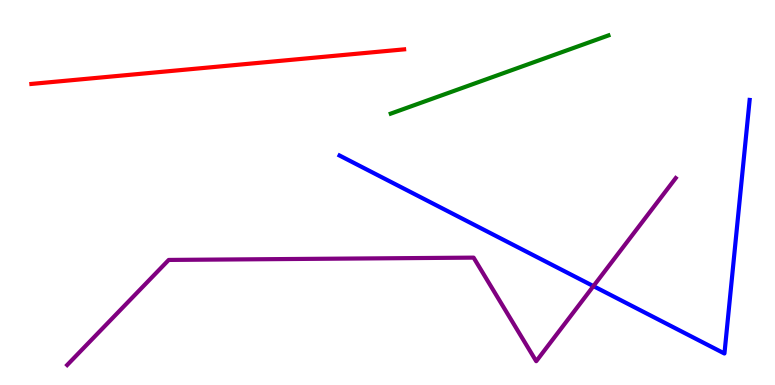[{'lines': ['blue', 'red'], 'intersections': []}, {'lines': ['green', 'red'], 'intersections': []}, {'lines': ['purple', 'red'], 'intersections': []}, {'lines': ['blue', 'green'], 'intersections': []}, {'lines': ['blue', 'purple'], 'intersections': [{'x': 7.66, 'y': 2.57}]}, {'lines': ['green', 'purple'], 'intersections': []}]